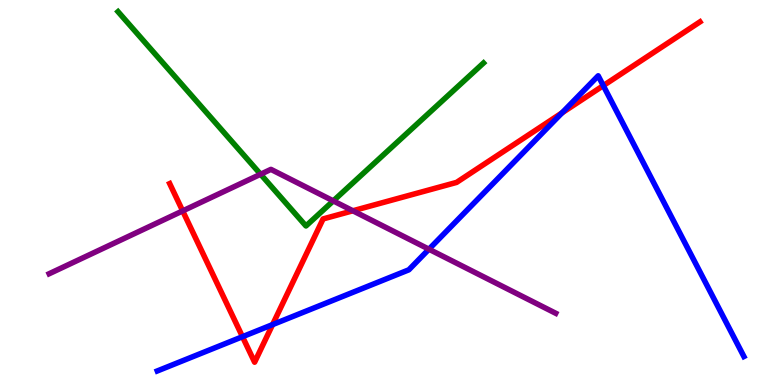[{'lines': ['blue', 'red'], 'intersections': [{'x': 3.13, 'y': 1.25}, {'x': 3.52, 'y': 1.57}, {'x': 7.25, 'y': 7.07}, {'x': 7.78, 'y': 7.78}]}, {'lines': ['green', 'red'], 'intersections': []}, {'lines': ['purple', 'red'], 'intersections': [{'x': 2.36, 'y': 4.52}, {'x': 4.55, 'y': 4.53}]}, {'lines': ['blue', 'green'], 'intersections': []}, {'lines': ['blue', 'purple'], 'intersections': [{'x': 5.53, 'y': 3.53}]}, {'lines': ['green', 'purple'], 'intersections': [{'x': 3.36, 'y': 5.47}, {'x': 4.3, 'y': 4.78}]}]